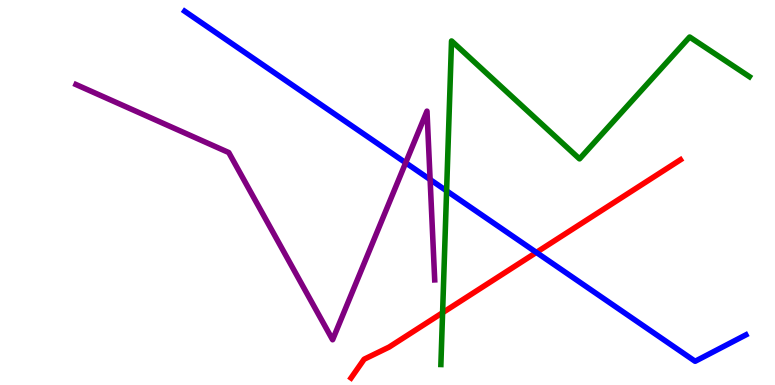[{'lines': ['blue', 'red'], 'intersections': [{'x': 6.92, 'y': 3.44}]}, {'lines': ['green', 'red'], 'intersections': [{'x': 5.71, 'y': 1.88}]}, {'lines': ['purple', 'red'], 'intersections': []}, {'lines': ['blue', 'green'], 'intersections': [{'x': 5.76, 'y': 5.04}]}, {'lines': ['blue', 'purple'], 'intersections': [{'x': 5.23, 'y': 5.77}, {'x': 5.55, 'y': 5.34}]}, {'lines': ['green', 'purple'], 'intersections': []}]